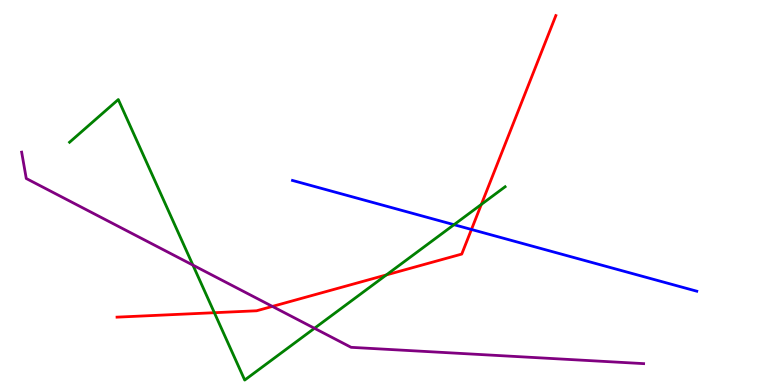[{'lines': ['blue', 'red'], 'intersections': [{'x': 6.08, 'y': 4.04}]}, {'lines': ['green', 'red'], 'intersections': [{'x': 2.77, 'y': 1.88}, {'x': 4.99, 'y': 2.86}, {'x': 6.21, 'y': 4.69}]}, {'lines': ['purple', 'red'], 'intersections': [{'x': 3.51, 'y': 2.04}]}, {'lines': ['blue', 'green'], 'intersections': [{'x': 5.86, 'y': 4.16}]}, {'lines': ['blue', 'purple'], 'intersections': []}, {'lines': ['green', 'purple'], 'intersections': [{'x': 2.49, 'y': 3.11}, {'x': 4.06, 'y': 1.47}]}]